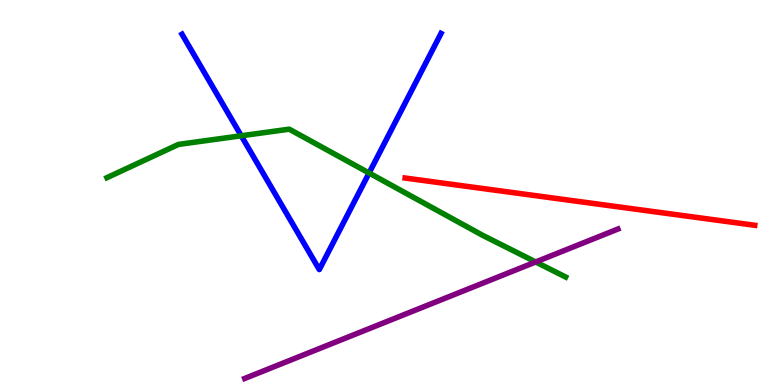[{'lines': ['blue', 'red'], 'intersections': []}, {'lines': ['green', 'red'], 'intersections': []}, {'lines': ['purple', 'red'], 'intersections': []}, {'lines': ['blue', 'green'], 'intersections': [{'x': 3.11, 'y': 6.47}, {'x': 4.76, 'y': 5.51}]}, {'lines': ['blue', 'purple'], 'intersections': []}, {'lines': ['green', 'purple'], 'intersections': [{'x': 6.91, 'y': 3.2}]}]